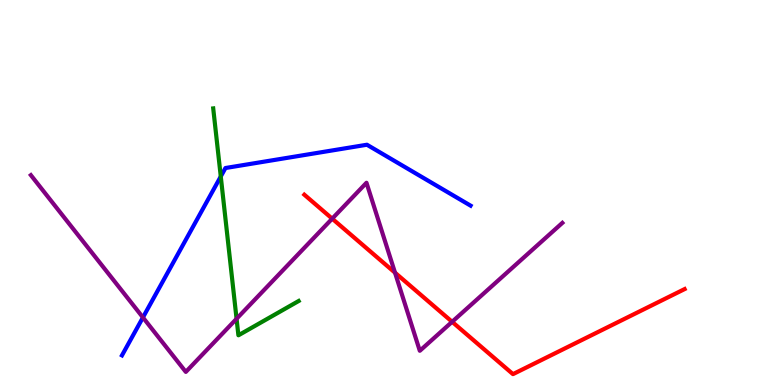[{'lines': ['blue', 'red'], 'intersections': []}, {'lines': ['green', 'red'], 'intersections': []}, {'lines': ['purple', 'red'], 'intersections': [{'x': 4.29, 'y': 4.32}, {'x': 5.1, 'y': 2.92}, {'x': 5.83, 'y': 1.64}]}, {'lines': ['blue', 'green'], 'intersections': [{'x': 2.85, 'y': 5.42}]}, {'lines': ['blue', 'purple'], 'intersections': [{'x': 1.84, 'y': 1.75}]}, {'lines': ['green', 'purple'], 'intersections': [{'x': 3.05, 'y': 1.72}]}]